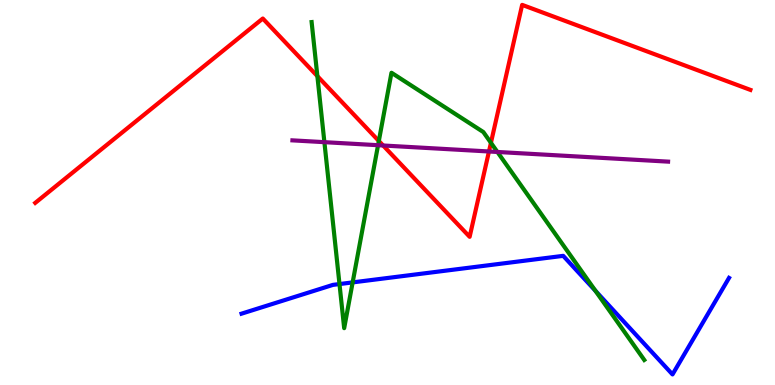[{'lines': ['blue', 'red'], 'intersections': []}, {'lines': ['green', 'red'], 'intersections': [{'x': 4.1, 'y': 8.02}, {'x': 4.89, 'y': 6.34}, {'x': 6.33, 'y': 6.29}]}, {'lines': ['purple', 'red'], 'intersections': [{'x': 4.94, 'y': 6.22}, {'x': 6.31, 'y': 6.07}]}, {'lines': ['blue', 'green'], 'intersections': [{'x': 4.38, 'y': 2.62}, {'x': 4.55, 'y': 2.67}, {'x': 7.68, 'y': 2.45}]}, {'lines': ['blue', 'purple'], 'intersections': []}, {'lines': ['green', 'purple'], 'intersections': [{'x': 4.19, 'y': 6.31}, {'x': 4.88, 'y': 6.23}, {'x': 6.42, 'y': 6.05}]}]